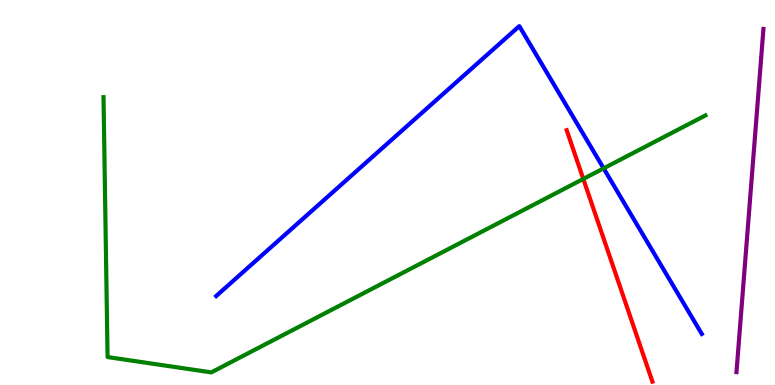[{'lines': ['blue', 'red'], 'intersections': []}, {'lines': ['green', 'red'], 'intersections': [{'x': 7.53, 'y': 5.35}]}, {'lines': ['purple', 'red'], 'intersections': []}, {'lines': ['blue', 'green'], 'intersections': [{'x': 7.79, 'y': 5.63}]}, {'lines': ['blue', 'purple'], 'intersections': []}, {'lines': ['green', 'purple'], 'intersections': []}]